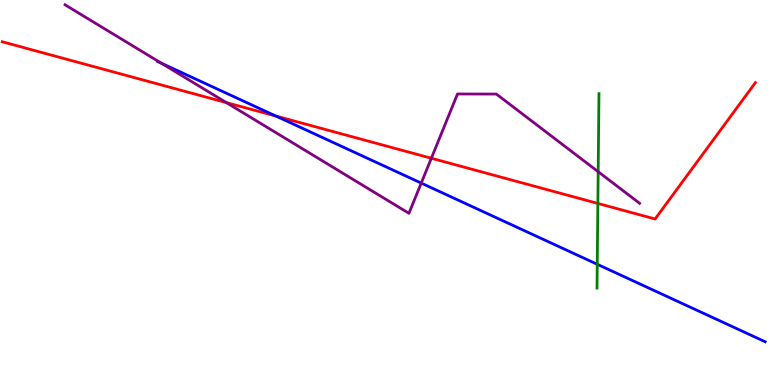[{'lines': ['blue', 'red'], 'intersections': [{'x': 3.56, 'y': 6.99}]}, {'lines': ['green', 'red'], 'intersections': [{'x': 7.71, 'y': 4.72}]}, {'lines': ['purple', 'red'], 'intersections': [{'x': 2.92, 'y': 7.34}, {'x': 5.57, 'y': 5.89}]}, {'lines': ['blue', 'green'], 'intersections': [{'x': 7.71, 'y': 3.14}]}, {'lines': ['blue', 'purple'], 'intersections': [{'x': 2.08, 'y': 8.36}, {'x': 5.44, 'y': 5.24}]}, {'lines': ['green', 'purple'], 'intersections': [{'x': 7.72, 'y': 5.54}]}]